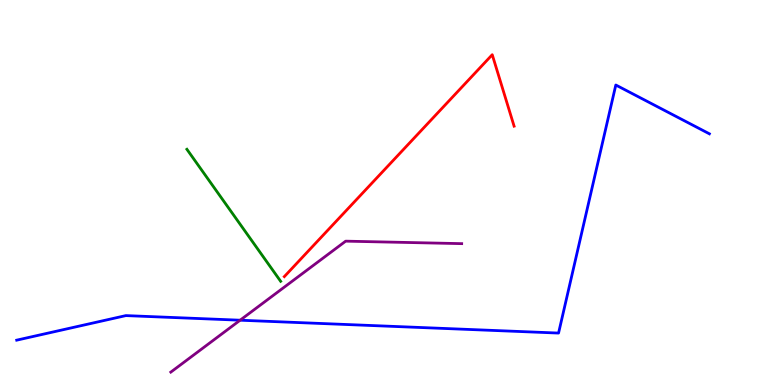[{'lines': ['blue', 'red'], 'intersections': []}, {'lines': ['green', 'red'], 'intersections': []}, {'lines': ['purple', 'red'], 'intersections': []}, {'lines': ['blue', 'green'], 'intersections': []}, {'lines': ['blue', 'purple'], 'intersections': [{'x': 3.1, 'y': 1.68}]}, {'lines': ['green', 'purple'], 'intersections': []}]